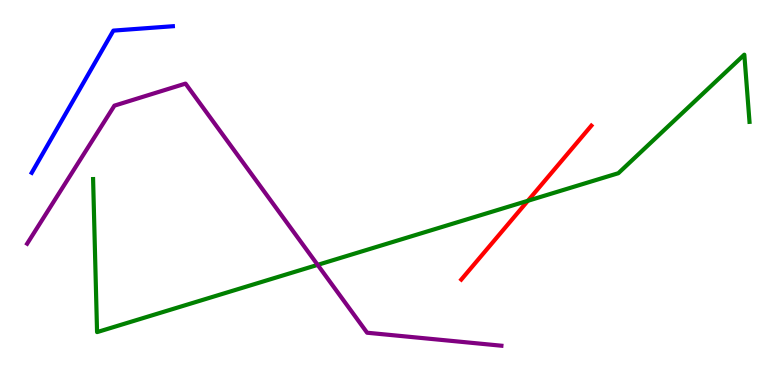[{'lines': ['blue', 'red'], 'intersections': []}, {'lines': ['green', 'red'], 'intersections': [{'x': 6.81, 'y': 4.78}]}, {'lines': ['purple', 'red'], 'intersections': []}, {'lines': ['blue', 'green'], 'intersections': []}, {'lines': ['blue', 'purple'], 'intersections': []}, {'lines': ['green', 'purple'], 'intersections': [{'x': 4.1, 'y': 3.12}]}]